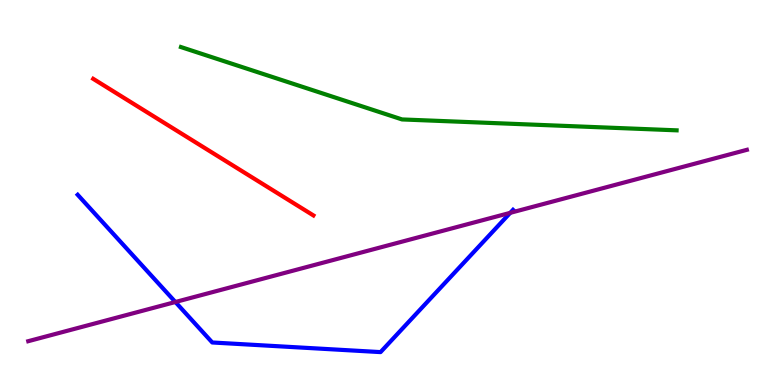[{'lines': ['blue', 'red'], 'intersections': []}, {'lines': ['green', 'red'], 'intersections': []}, {'lines': ['purple', 'red'], 'intersections': []}, {'lines': ['blue', 'green'], 'intersections': []}, {'lines': ['blue', 'purple'], 'intersections': [{'x': 2.26, 'y': 2.16}, {'x': 6.58, 'y': 4.47}]}, {'lines': ['green', 'purple'], 'intersections': []}]